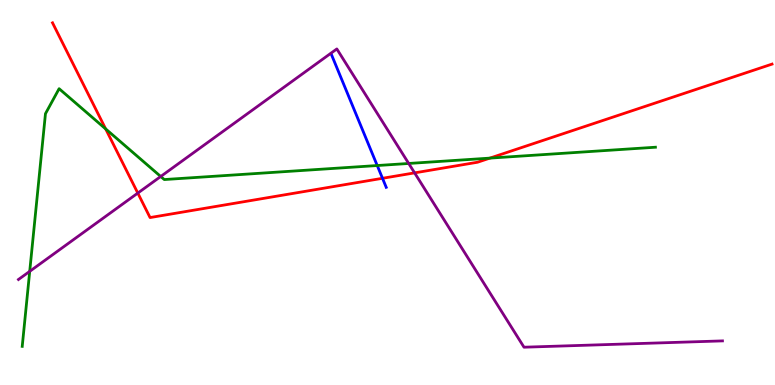[{'lines': ['blue', 'red'], 'intersections': [{'x': 4.94, 'y': 5.37}]}, {'lines': ['green', 'red'], 'intersections': [{'x': 1.36, 'y': 6.65}, {'x': 6.32, 'y': 5.89}]}, {'lines': ['purple', 'red'], 'intersections': [{'x': 1.78, 'y': 4.98}, {'x': 5.35, 'y': 5.51}]}, {'lines': ['blue', 'green'], 'intersections': [{'x': 4.87, 'y': 5.7}]}, {'lines': ['blue', 'purple'], 'intersections': []}, {'lines': ['green', 'purple'], 'intersections': [{'x': 0.383, 'y': 2.95}, {'x': 2.07, 'y': 5.42}, {'x': 5.27, 'y': 5.75}]}]